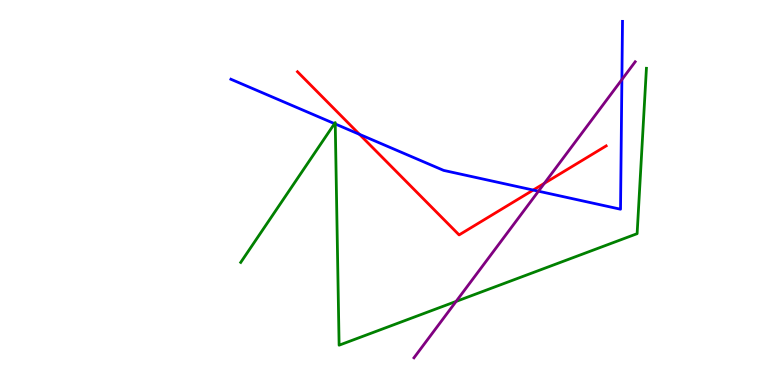[{'lines': ['blue', 'red'], 'intersections': [{'x': 4.64, 'y': 6.51}, {'x': 6.88, 'y': 5.06}]}, {'lines': ['green', 'red'], 'intersections': []}, {'lines': ['purple', 'red'], 'intersections': [{'x': 7.02, 'y': 5.24}]}, {'lines': ['blue', 'green'], 'intersections': [{'x': 4.32, 'y': 6.79}, {'x': 4.33, 'y': 6.78}]}, {'lines': ['blue', 'purple'], 'intersections': [{'x': 6.95, 'y': 5.03}, {'x': 8.02, 'y': 7.93}]}, {'lines': ['green', 'purple'], 'intersections': [{'x': 5.89, 'y': 2.17}]}]